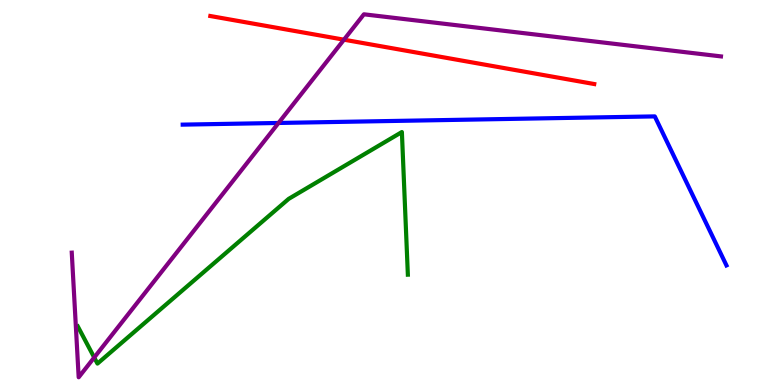[{'lines': ['blue', 'red'], 'intersections': []}, {'lines': ['green', 'red'], 'intersections': []}, {'lines': ['purple', 'red'], 'intersections': [{'x': 4.44, 'y': 8.97}]}, {'lines': ['blue', 'green'], 'intersections': []}, {'lines': ['blue', 'purple'], 'intersections': [{'x': 3.59, 'y': 6.81}]}, {'lines': ['green', 'purple'], 'intersections': [{'x': 1.22, 'y': 0.715}]}]